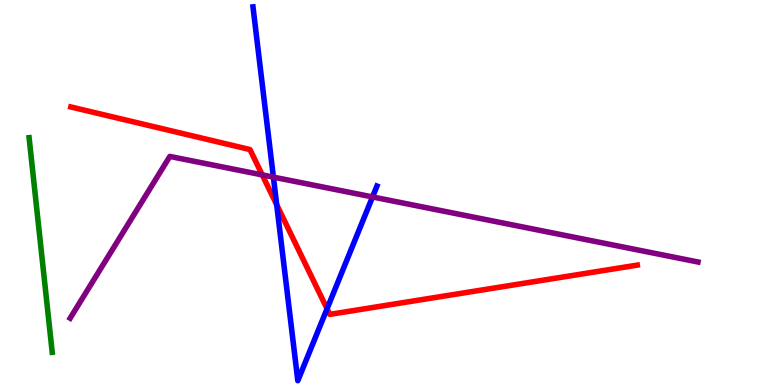[{'lines': ['blue', 'red'], 'intersections': [{'x': 3.57, 'y': 4.68}, {'x': 4.22, 'y': 1.98}]}, {'lines': ['green', 'red'], 'intersections': []}, {'lines': ['purple', 'red'], 'intersections': [{'x': 3.38, 'y': 5.46}]}, {'lines': ['blue', 'green'], 'intersections': []}, {'lines': ['blue', 'purple'], 'intersections': [{'x': 3.53, 'y': 5.4}, {'x': 4.81, 'y': 4.88}]}, {'lines': ['green', 'purple'], 'intersections': []}]